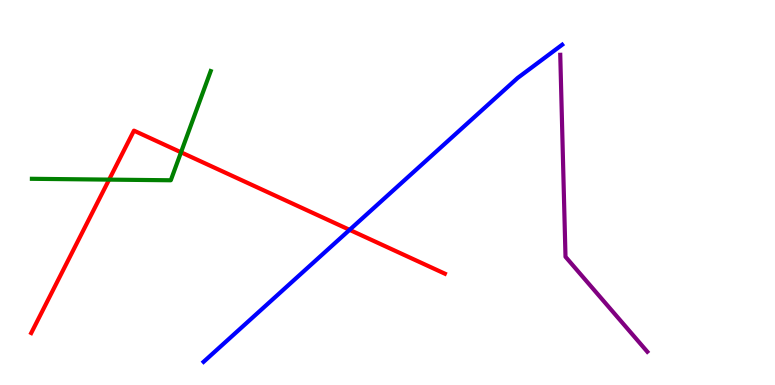[{'lines': ['blue', 'red'], 'intersections': [{'x': 4.51, 'y': 4.03}]}, {'lines': ['green', 'red'], 'intersections': [{'x': 1.41, 'y': 5.33}, {'x': 2.34, 'y': 6.04}]}, {'lines': ['purple', 'red'], 'intersections': []}, {'lines': ['blue', 'green'], 'intersections': []}, {'lines': ['blue', 'purple'], 'intersections': []}, {'lines': ['green', 'purple'], 'intersections': []}]